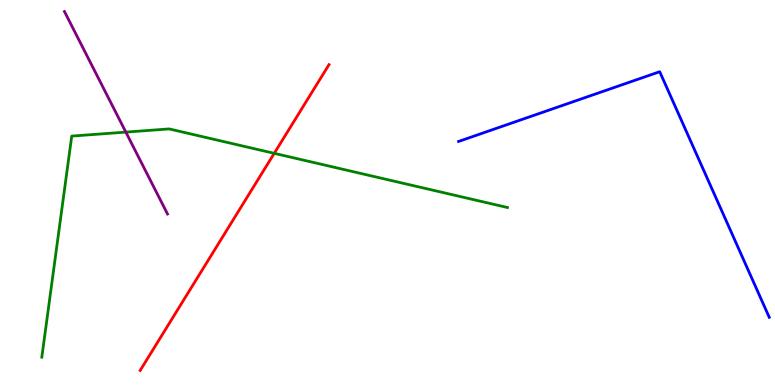[{'lines': ['blue', 'red'], 'intersections': []}, {'lines': ['green', 'red'], 'intersections': [{'x': 3.54, 'y': 6.02}]}, {'lines': ['purple', 'red'], 'intersections': []}, {'lines': ['blue', 'green'], 'intersections': []}, {'lines': ['blue', 'purple'], 'intersections': []}, {'lines': ['green', 'purple'], 'intersections': [{'x': 1.62, 'y': 6.57}]}]